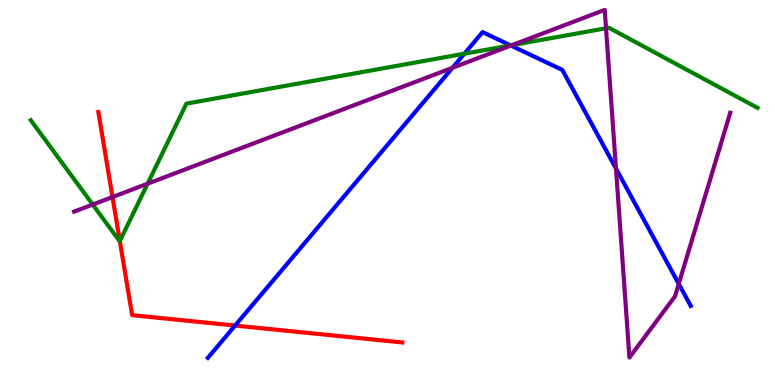[{'lines': ['blue', 'red'], 'intersections': [{'x': 3.03, 'y': 1.54}]}, {'lines': ['green', 'red'], 'intersections': [{'x': 1.55, 'y': 3.74}]}, {'lines': ['purple', 'red'], 'intersections': [{'x': 1.45, 'y': 4.88}]}, {'lines': ['blue', 'green'], 'intersections': [{'x': 5.99, 'y': 8.6}, {'x': 6.59, 'y': 8.82}]}, {'lines': ['blue', 'purple'], 'intersections': [{'x': 5.84, 'y': 8.24}, {'x': 6.59, 'y': 8.82}, {'x': 7.95, 'y': 5.62}, {'x': 8.76, 'y': 2.63}]}, {'lines': ['green', 'purple'], 'intersections': [{'x': 1.2, 'y': 4.69}, {'x': 1.9, 'y': 5.23}, {'x': 6.61, 'y': 8.83}, {'x': 7.82, 'y': 9.27}]}]